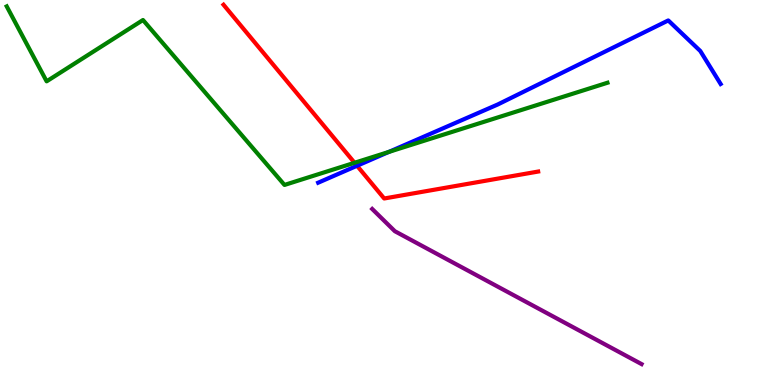[{'lines': ['blue', 'red'], 'intersections': [{'x': 4.61, 'y': 5.69}]}, {'lines': ['green', 'red'], 'intersections': [{'x': 4.57, 'y': 5.77}]}, {'lines': ['purple', 'red'], 'intersections': []}, {'lines': ['blue', 'green'], 'intersections': [{'x': 5.02, 'y': 6.05}]}, {'lines': ['blue', 'purple'], 'intersections': []}, {'lines': ['green', 'purple'], 'intersections': []}]